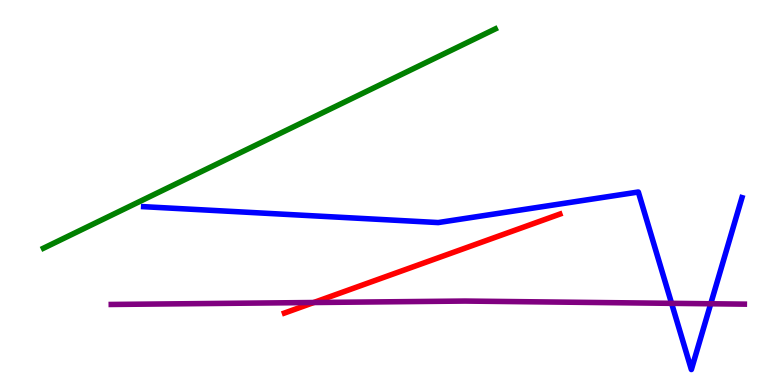[{'lines': ['blue', 'red'], 'intersections': []}, {'lines': ['green', 'red'], 'intersections': []}, {'lines': ['purple', 'red'], 'intersections': [{'x': 4.05, 'y': 2.14}]}, {'lines': ['blue', 'green'], 'intersections': []}, {'lines': ['blue', 'purple'], 'intersections': [{'x': 8.67, 'y': 2.12}, {'x': 9.17, 'y': 2.11}]}, {'lines': ['green', 'purple'], 'intersections': []}]